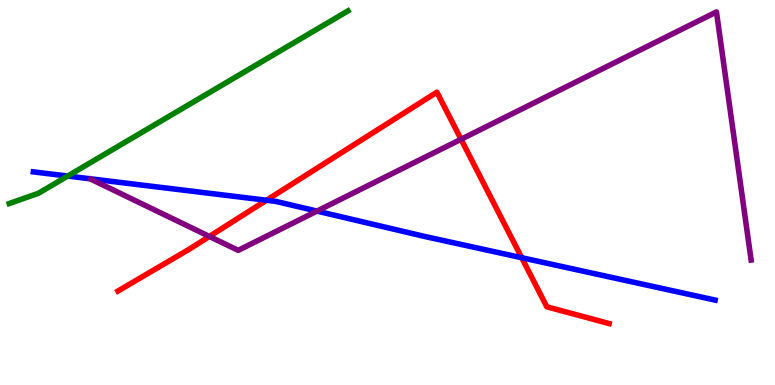[{'lines': ['blue', 'red'], 'intersections': [{'x': 3.44, 'y': 4.8}, {'x': 6.73, 'y': 3.31}]}, {'lines': ['green', 'red'], 'intersections': []}, {'lines': ['purple', 'red'], 'intersections': [{'x': 2.7, 'y': 3.86}, {'x': 5.95, 'y': 6.38}]}, {'lines': ['blue', 'green'], 'intersections': [{'x': 0.874, 'y': 5.43}]}, {'lines': ['blue', 'purple'], 'intersections': [{'x': 4.09, 'y': 4.52}]}, {'lines': ['green', 'purple'], 'intersections': []}]